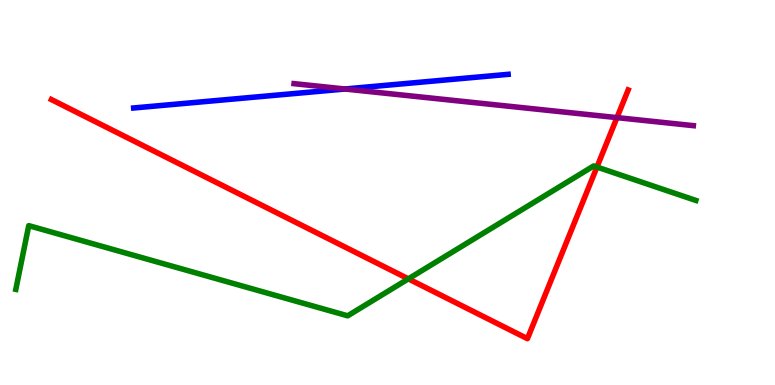[{'lines': ['blue', 'red'], 'intersections': []}, {'lines': ['green', 'red'], 'intersections': [{'x': 5.27, 'y': 2.76}, {'x': 7.7, 'y': 5.66}]}, {'lines': ['purple', 'red'], 'intersections': [{'x': 7.96, 'y': 6.95}]}, {'lines': ['blue', 'green'], 'intersections': []}, {'lines': ['blue', 'purple'], 'intersections': [{'x': 4.45, 'y': 7.69}]}, {'lines': ['green', 'purple'], 'intersections': []}]